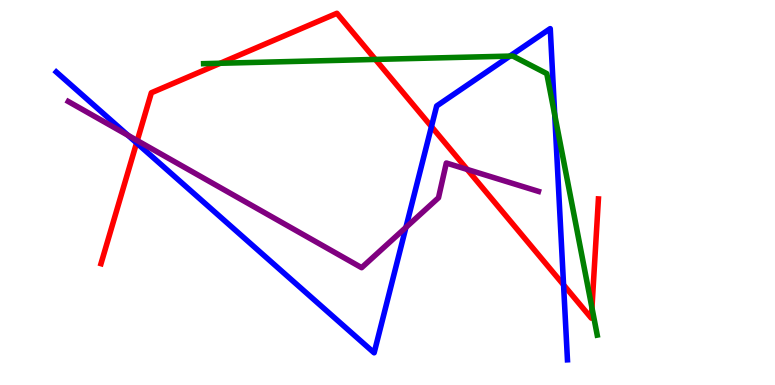[{'lines': ['blue', 'red'], 'intersections': [{'x': 1.76, 'y': 6.29}, {'x': 5.57, 'y': 6.71}, {'x': 7.27, 'y': 2.6}]}, {'lines': ['green', 'red'], 'intersections': [{'x': 2.84, 'y': 8.36}, {'x': 4.84, 'y': 8.46}, {'x': 7.64, 'y': 2.01}]}, {'lines': ['purple', 'red'], 'intersections': [{'x': 1.77, 'y': 6.35}, {'x': 6.03, 'y': 5.6}]}, {'lines': ['blue', 'green'], 'intersections': [{'x': 6.58, 'y': 8.54}, {'x': 7.16, 'y': 7.02}]}, {'lines': ['blue', 'purple'], 'intersections': [{'x': 1.65, 'y': 6.49}, {'x': 5.24, 'y': 4.09}]}, {'lines': ['green', 'purple'], 'intersections': []}]